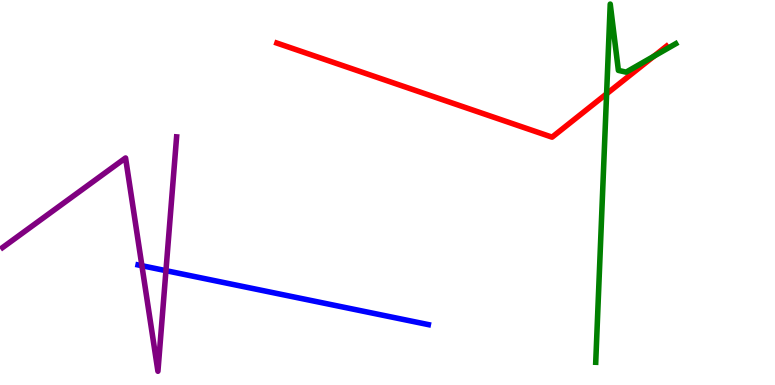[{'lines': ['blue', 'red'], 'intersections': []}, {'lines': ['green', 'red'], 'intersections': [{'x': 7.83, 'y': 7.56}, {'x': 8.44, 'y': 8.54}]}, {'lines': ['purple', 'red'], 'intersections': []}, {'lines': ['blue', 'green'], 'intersections': []}, {'lines': ['blue', 'purple'], 'intersections': [{'x': 1.83, 'y': 3.1}, {'x': 2.14, 'y': 2.97}]}, {'lines': ['green', 'purple'], 'intersections': []}]